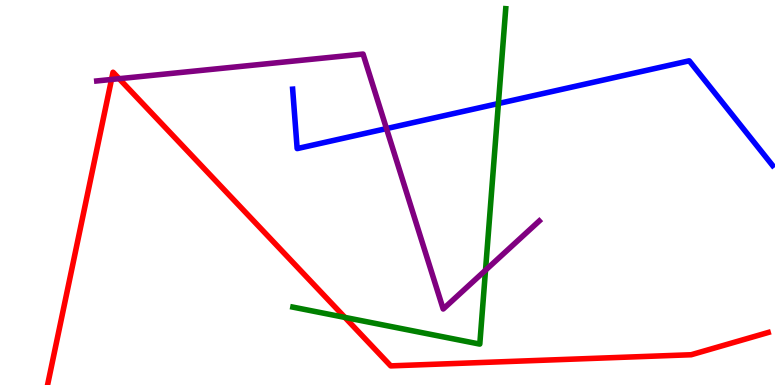[{'lines': ['blue', 'red'], 'intersections': []}, {'lines': ['green', 'red'], 'intersections': [{'x': 4.45, 'y': 1.76}]}, {'lines': ['purple', 'red'], 'intersections': [{'x': 1.44, 'y': 7.94}, {'x': 1.54, 'y': 7.96}]}, {'lines': ['blue', 'green'], 'intersections': [{'x': 6.43, 'y': 7.31}]}, {'lines': ['blue', 'purple'], 'intersections': [{'x': 4.99, 'y': 6.66}]}, {'lines': ['green', 'purple'], 'intersections': [{'x': 6.26, 'y': 2.98}]}]